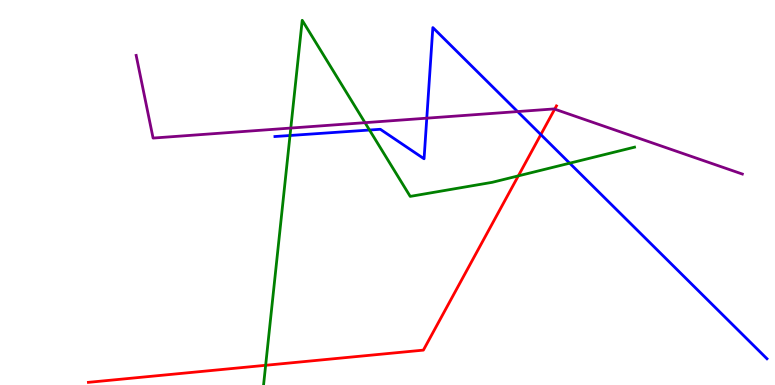[{'lines': ['blue', 'red'], 'intersections': [{'x': 6.98, 'y': 6.5}]}, {'lines': ['green', 'red'], 'intersections': [{'x': 3.43, 'y': 0.512}, {'x': 6.69, 'y': 5.43}]}, {'lines': ['purple', 'red'], 'intersections': [{'x': 7.16, 'y': 7.17}]}, {'lines': ['blue', 'green'], 'intersections': [{'x': 3.74, 'y': 6.48}, {'x': 4.77, 'y': 6.62}, {'x': 7.35, 'y': 5.76}]}, {'lines': ['blue', 'purple'], 'intersections': [{'x': 5.51, 'y': 6.93}, {'x': 6.68, 'y': 7.1}]}, {'lines': ['green', 'purple'], 'intersections': [{'x': 3.75, 'y': 6.67}, {'x': 4.71, 'y': 6.81}]}]